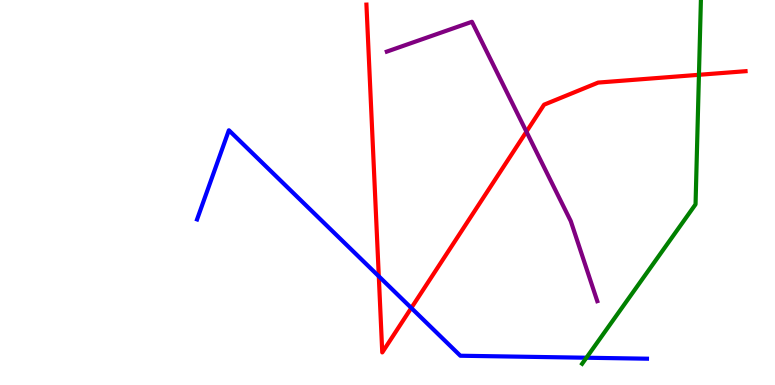[{'lines': ['blue', 'red'], 'intersections': [{'x': 4.89, 'y': 2.82}, {'x': 5.31, 'y': 2.0}]}, {'lines': ['green', 'red'], 'intersections': [{'x': 9.02, 'y': 8.06}]}, {'lines': ['purple', 'red'], 'intersections': [{'x': 6.79, 'y': 6.58}]}, {'lines': ['blue', 'green'], 'intersections': [{'x': 7.57, 'y': 0.708}]}, {'lines': ['blue', 'purple'], 'intersections': []}, {'lines': ['green', 'purple'], 'intersections': []}]